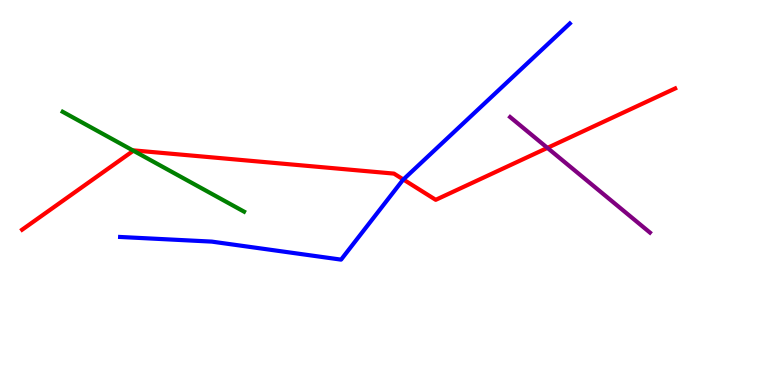[{'lines': ['blue', 'red'], 'intersections': [{'x': 5.2, 'y': 5.34}]}, {'lines': ['green', 'red'], 'intersections': [{'x': 1.72, 'y': 6.09}]}, {'lines': ['purple', 'red'], 'intersections': [{'x': 7.06, 'y': 6.16}]}, {'lines': ['blue', 'green'], 'intersections': []}, {'lines': ['blue', 'purple'], 'intersections': []}, {'lines': ['green', 'purple'], 'intersections': []}]